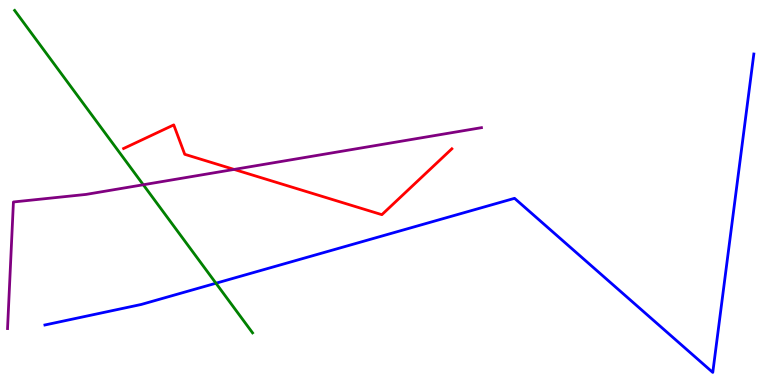[{'lines': ['blue', 'red'], 'intersections': []}, {'lines': ['green', 'red'], 'intersections': []}, {'lines': ['purple', 'red'], 'intersections': [{'x': 3.02, 'y': 5.6}]}, {'lines': ['blue', 'green'], 'intersections': [{'x': 2.79, 'y': 2.64}]}, {'lines': ['blue', 'purple'], 'intersections': []}, {'lines': ['green', 'purple'], 'intersections': [{'x': 1.85, 'y': 5.2}]}]